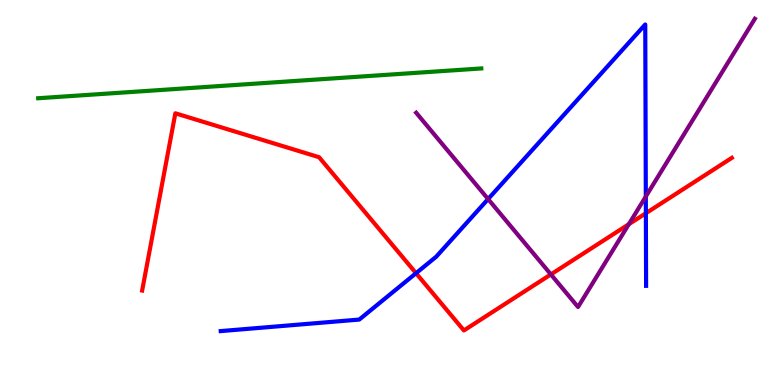[{'lines': ['blue', 'red'], 'intersections': [{'x': 5.37, 'y': 2.9}, {'x': 8.33, 'y': 4.46}]}, {'lines': ['green', 'red'], 'intersections': []}, {'lines': ['purple', 'red'], 'intersections': [{'x': 7.11, 'y': 2.87}, {'x': 8.11, 'y': 4.18}]}, {'lines': ['blue', 'green'], 'intersections': []}, {'lines': ['blue', 'purple'], 'intersections': [{'x': 6.3, 'y': 4.83}, {'x': 8.33, 'y': 4.9}]}, {'lines': ['green', 'purple'], 'intersections': []}]